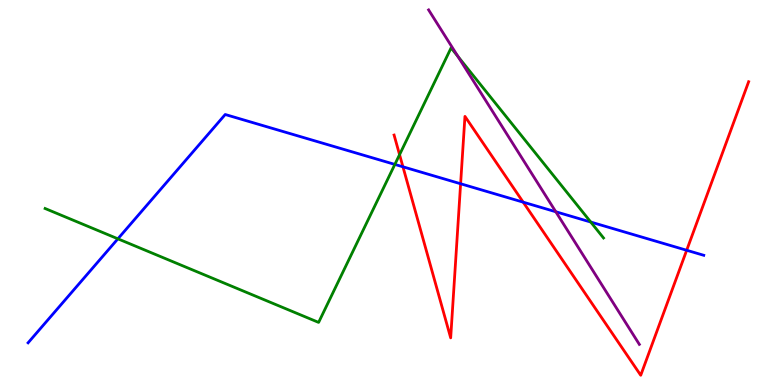[{'lines': ['blue', 'red'], 'intersections': [{'x': 5.2, 'y': 5.67}, {'x': 5.94, 'y': 5.23}, {'x': 6.75, 'y': 4.75}, {'x': 8.86, 'y': 3.5}]}, {'lines': ['green', 'red'], 'intersections': [{'x': 5.16, 'y': 5.98}]}, {'lines': ['purple', 'red'], 'intersections': []}, {'lines': ['blue', 'green'], 'intersections': [{'x': 1.52, 'y': 3.8}, {'x': 5.09, 'y': 5.73}, {'x': 7.62, 'y': 4.23}]}, {'lines': ['blue', 'purple'], 'intersections': [{'x': 7.17, 'y': 4.5}]}, {'lines': ['green', 'purple'], 'intersections': [{'x': 5.91, 'y': 8.53}]}]